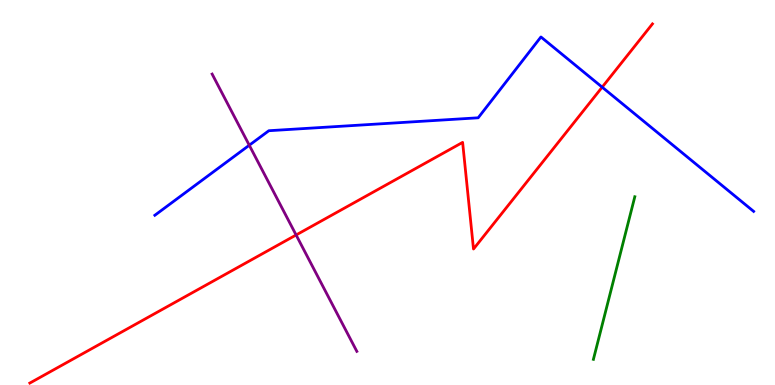[{'lines': ['blue', 'red'], 'intersections': [{'x': 7.77, 'y': 7.74}]}, {'lines': ['green', 'red'], 'intersections': []}, {'lines': ['purple', 'red'], 'intersections': [{'x': 3.82, 'y': 3.9}]}, {'lines': ['blue', 'green'], 'intersections': []}, {'lines': ['blue', 'purple'], 'intersections': [{'x': 3.22, 'y': 6.23}]}, {'lines': ['green', 'purple'], 'intersections': []}]